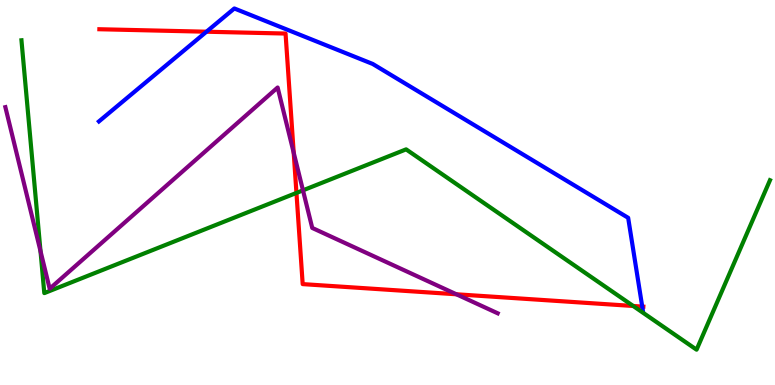[{'lines': ['blue', 'red'], 'intersections': [{'x': 2.66, 'y': 9.18}, {'x': 8.29, 'y': 2.04}]}, {'lines': ['green', 'red'], 'intersections': [{'x': 3.83, 'y': 4.99}, {'x': 8.17, 'y': 2.05}]}, {'lines': ['purple', 'red'], 'intersections': [{'x': 3.79, 'y': 6.03}, {'x': 5.89, 'y': 2.36}]}, {'lines': ['blue', 'green'], 'intersections': []}, {'lines': ['blue', 'purple'], 'intersections': []}, {'lines': ['green', 'purple'], 'intersections': [{'x': 0.523, 'y': 3.48}, {'x': 3.91, 'y': 5.06}]}]